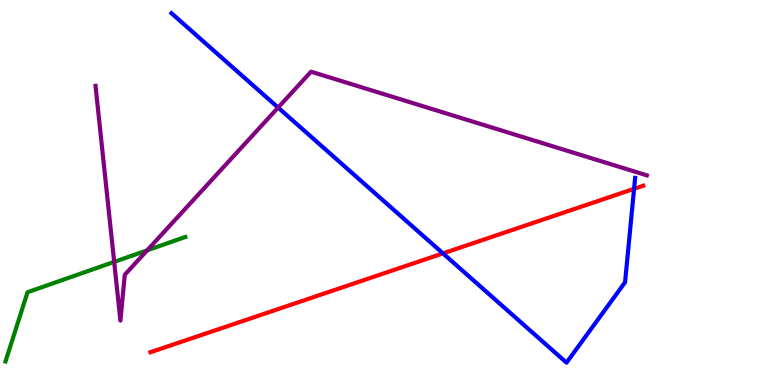[{'lines': ['blue', 'red'], 'intersections': [{'x': 5.72, 'y': 3.42}, {'x': 8.18, 'y': 5.1}]}, {'lines': ['green', 'red'], 'intersections': []}, {'lines': ['purple', 'red'], 'intersections': []}, {'lines': ['blue', 'green'], 'intersections': []}, {'lines': ['blue', 'purple'], 'intersections': [{'x': 3.59, 'y': 7.21}]}, {'lines': ['green', 'purple'], 'intersections': [{'x': 1.47, 'y': 3.2}, {'x': 1.9, 'y': 3.5}]}]